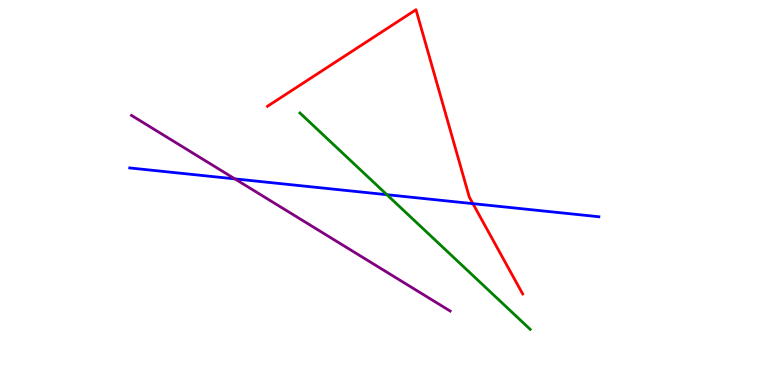[{'lines': ['blue', 'red'], 'intersections': [{'x': 6.1, 'y': 4.71}]}, {'lines': ['green', 'red'], 'intersections': []}, {'lines': ['purple', 'red'], 'intersections': []}, {'lines': ['blue', 'green'], 'intersections': [{'x': 4.99, 'y': 4.94}]}, {'lines': ['blue', 'purple'], 'intersections': [{'x': 3.03, 'y': 5.35}]}, {'lines': ['green', 'purple'], 'intersections': []}]